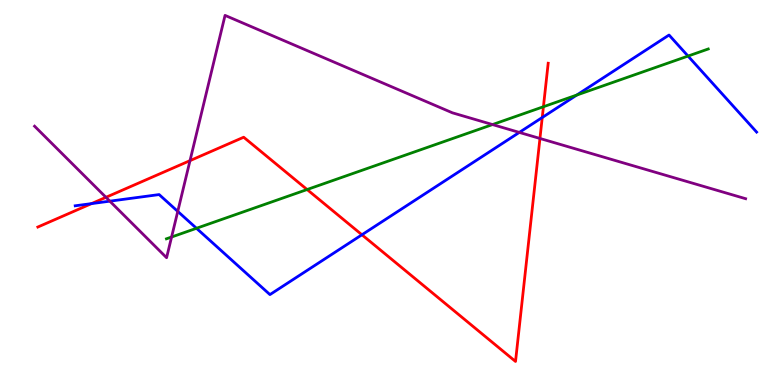[{'lines': ['blue', 'red'], 'intersections': [{'x': 1.18, 'y': 4.71}, {'x': 4.67, 'y': 3.9}, {'x': 7.0, 'y': 6.95}]}, {'lines': ['green', 'red'], 'intersections': [{'x': 3.96, 'y': 5.08}, {'x': 7.01, 'y': 7.23}]}, {'lines': ['purple', 'red'], 'intersections': [{'x': 1.37, 'y': 4.87}, {'x': 2.45, 'y': 5.83}, {'x': 6.97, 'y': 6.4}]}, {'lines': ['blue', 'green'], 'intersections': [{'x': 2.54, 'y': 4.07}, {'x': 7.44, 'y': 7.53}, {'x': 8.88, 'y': 8.54}]}, {'lines': ['blue', 'purple'], 'intersections': [{'x': 1.42, 'y': 4.77}, {'x': 2.29, 'y': 4.51}, {'x': 6.7, 'y': 6.56}]}, {'lines': ['green', 'purple'], 'intersections': [{'x': 2.21, 'y': 3.84}, {'x': 6.36, 'y': 6.76}]}]